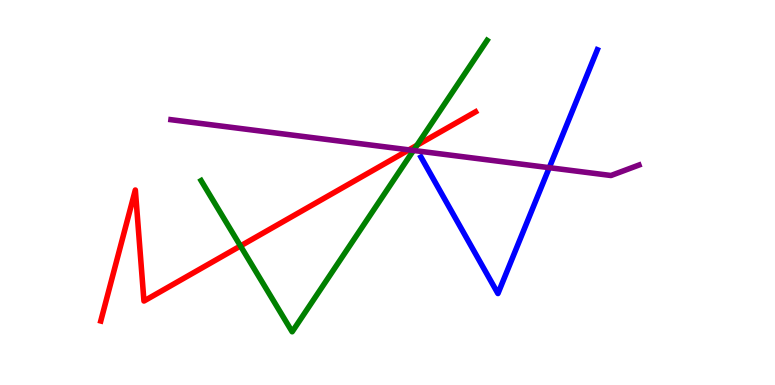[{'lines': ['blue', 'red'], 'intersections': []}, {'lines': ['green', 'red'], 'intersections': [{'x': 3.1, 'y': 3.61}, {'x': 5.38, 'y': 6.23}]}, {'lines': ['purple', 'red'], 'intersections': [{'x': 5.28, 'y': 6.11}]}, {'lines': ['blue', 'green'], 'intersections': []}, {'lines': ['blue', 'purple'], 'intersections': [{'x': 7.09, 'y': 5.64}]}, {'lines': ['green', 'purple'], 'intersections': [{'x': 5.34, 'y': 6.09}]}]